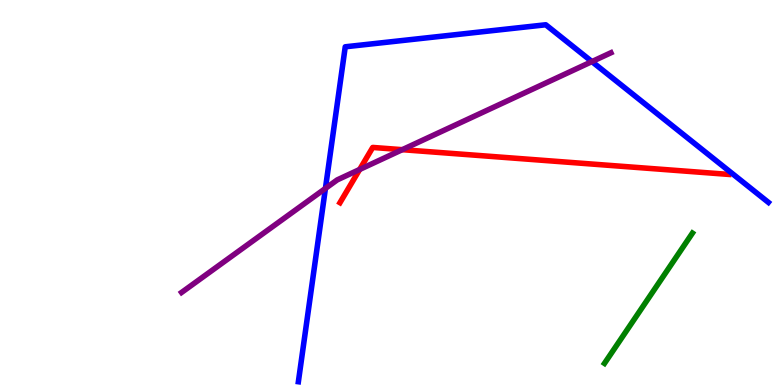[{'lines': ['blue', 'red'], 'intersections': []}, {'lines': ['green', 'red'], 'intersections': []}, {'lines': ['purple', 'red'], 'intersections': [{'x': 4.64, 'y': 5.6}, {'x': 5.19, 'y': 6.11}]}, {'lines': ['blue', 'green'], 'intersections': []}, {'lines': ['blue', 'purple'], 'intersections': [{'x': 4.2, 'y': 5.11}, {'x': 7.64, 'y': 8.4}]}, {'lines': ['green', 'purple'], 'intersections': []}]